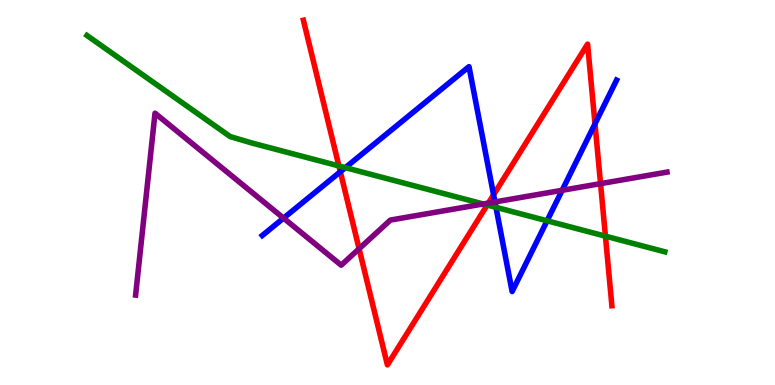[{'lines': ['blue', 'red'], 'intersections': [{'x': 4.39, 'y': 5.54}, {'x': 6.37, 'y': 4.94}, {'x': 7.68, 'y': 6.78}]}, {'lines': ['green', 'red'], 'intersections': [{'x': 4.37, 'y': 5.69}, {'x': 6.29, 'y': 4.68}, {'x': 7.81, 'y': 3.87}]}, {'lines': ['purple', 'red'], 'intersections': [{'x': 4.63, 'y': 3.54}, {'x': 6.3, 'y': 4.73}, {'x': 7.75, 'y': 5.23}]}, {'lines': ['blue', 'green'], 'intersections': [{'x': 4.46, 'y': 5.65}, {'x': 6.4, 'y': 4.61}, {'x': 7.06, 'y': 4.27}]}, {'lines': ['blue', 'purple'], 'intersections': [{'x': 3.66, 'y': 4.33}, {'x': 6.39, 'y': 4.75}, {'x': 7.25, 'y': 5.06}]}, {'lines': ['green', 'purple'], 'intersections': [{'x': 6.24, 'y': 4.7}]}]